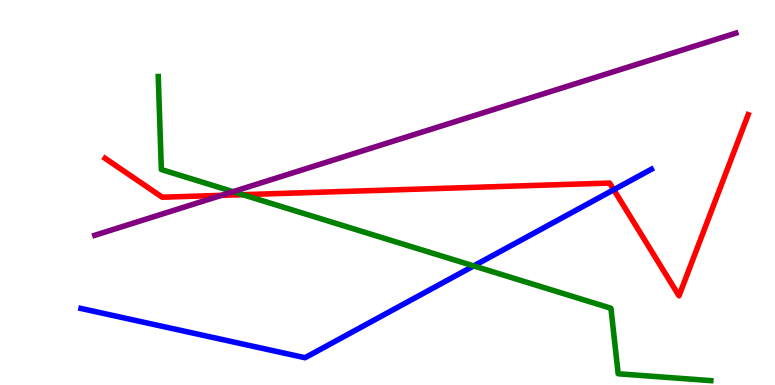[{'lines': ['blue', 'red'], 'intersections': [{'x': 7.92, 'y': 5.07}]}, {'lines': ['green', 'red'], 'intersections': [{'x': 3.13, 'y': 4.94}]}, {'lines': ['purple', 'red'], 'intersections': [{'x': 2.86, 'y': 4.93}]}, {'lines': ['blue', 'green'], 'intersections': [{'x': 6.11, 'y': 3.09}]}, {'lines': ['blue', 'purple'], 'intersections': []}, {'lines': ['green', 'purple'], 'intersections': [{'x': 3.01, 'y': 5.02}]}]